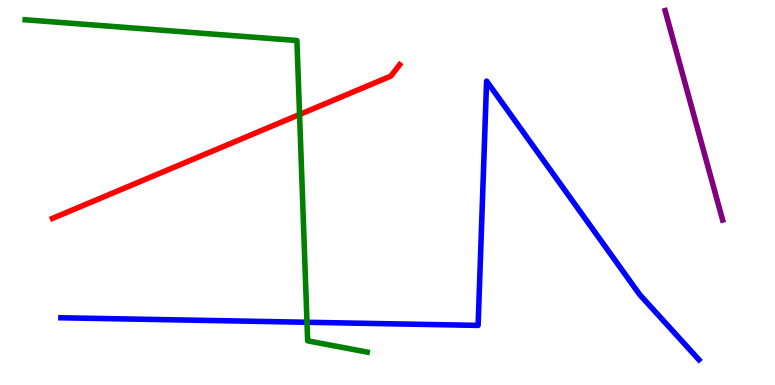[{'lines': ['blue', 'red'], 'intersections': []}, {'lines': ['green', 'red'], 'intersections': [{'x': 3.87, 'y': 7.03}]}, {'lines': ['purple', 'red'], 'intersections': []}, {'lines': ['blue', 'green'], 'intersections': [{'x': 3.96, 'y': 1.63}]}, {'lines': ['blue', 'purple'], 'intersections': []}, {'lines': ['green', 'purple'], 'intersections': []}]